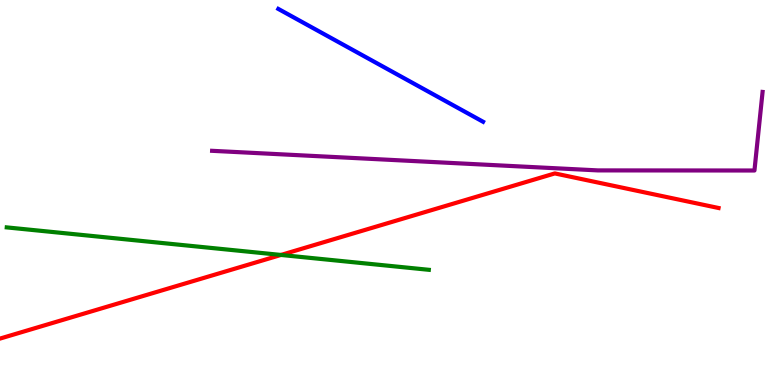[{'lines': ['blue', 'red'], 'intersections': []}, {'lines': ['green', 'red'], 'intersections': [{'x': 3.63, 'y': 3.38}]}, {'lines': ['purple', 'red'], 'intersections': []}, {'lines': ['blue', 'green'], 'intersections': []}, {'lines': ['blue', 'purple'], 'intersections': []}, {'lines': ['green', 'purple'], 'intersections': []}]